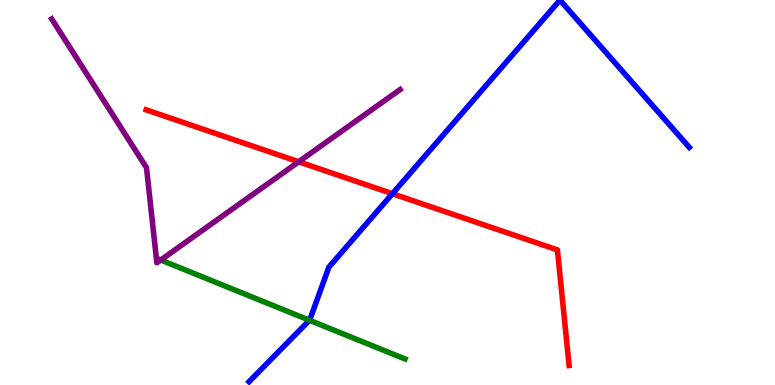[{'lines': ['blue', 'red'], 'intersections': [{'x': 5.06, 'y': 4.97}]}, {'lines': ['green', 'red'], 'intersections': []}, {'lines': ['purple', 'red'], 'intersections': [{'x': 3.85, 'y': 5.8}]}, {'lines': ['blue', 'green'], 'intersections': [{'x': 3.99, 'y': 1.68}]}, {'lines': ['blue', 'purple'], 'intersections': []}, {'lines': ['green', 'purple'], 'intersections': [{'x': 2.07, 'y': 3.25}]}]